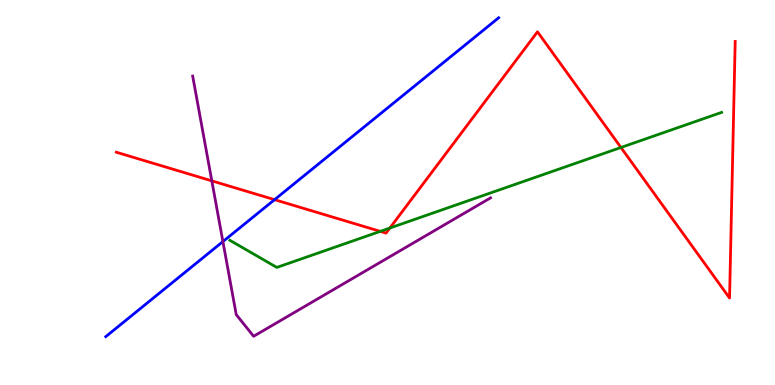[{'lines': ['blue', 'red'], 'intersections': [{'x': 3.54, 'y': 4.81}]}, {'lines': ['green', 'red'], 'intersections': [{'x': 4.91, 'y': 3.99}, {'x': 5.03, 'y': 4.08}, {'x': 8.01, 'y': 6.17}]}, {'lines': ['purple', 'red'], 'intersections': [{'x': 2.73, 'y': 5.3}]}, {'lines': ['blue', 'green'], 'intersections': []}, {'lines': ['blue', 'purple'], 'intersections': [{'x': 2.88, 'y': 3.73}]}, {'lines': ['green', 'purple'], 'intersections': []}]